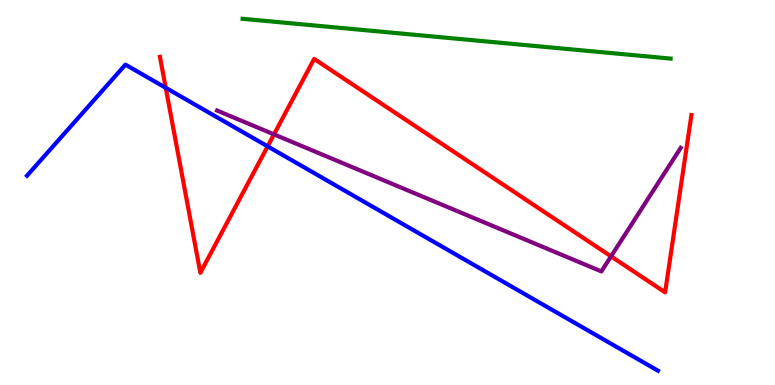[{'lines': ['blue', 'red'], 'intersections': [{'x': 2.14, 'y': 7.72}, {'x': 3.45, 'y': 6.2}]}, {'lines': ['green', 'red'], 'intersections': []}, {'lines': ['purple', 'red'], 'intersections': [{'x': 3.54, 'y': 6.51}, {'x': 7.88, 'y': 3.34}]}, {'lines': ['blue', 'green'], 'intersections': []}, {'lines': ['blue', 'purple'], 'intersections': []}, {'lines': ['green', 'purple'], 'intersections': []}]